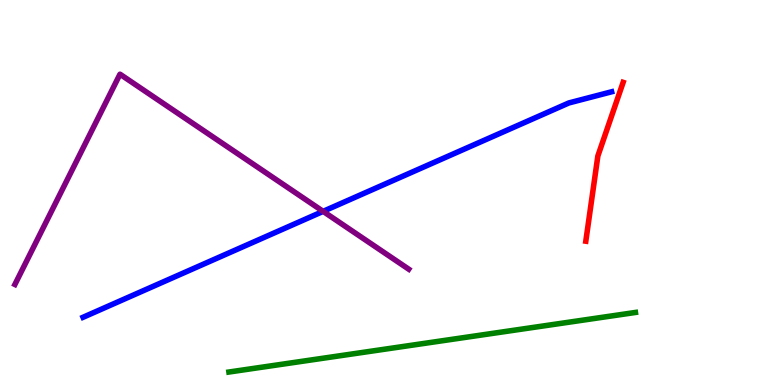[{'lines': ['blue', 'red'], 'intersections': []}, {'lines': ['green', 'red'], 'intersections': []}, {'lines': ['purple', 'red'], 'intersections': []}, {'lines': ['blue', 'green'], 'intersections': []}, {'lines': ['blue', 'purple'], 'intersections': [{'x': 4.17, 'y': 4.51}]}, {'lines': ['green', 'purple'], 'intersections': []}]